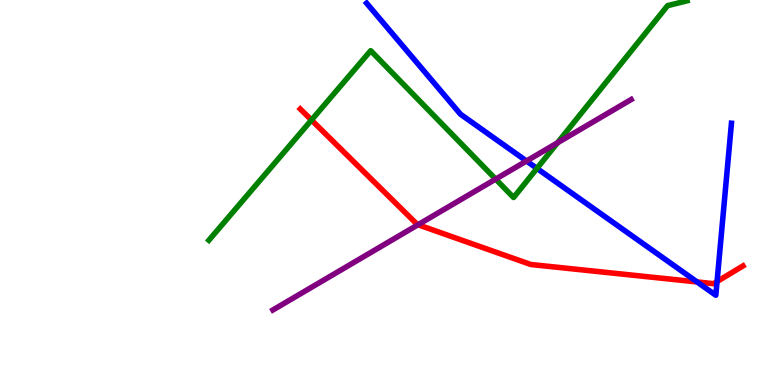[{'lines': ['blue', 'red'], 'intersections': [{'x': 8.99, 'y': 2.68}, {'x': 9.25, 'y': 2.69}]}, {'lines': ['green', 'red'], 'intersections': [{'x': 4.02, 'y': 6.88}]}, {'lines': ['purple', 'red'], 'intersections': [{'x': 5.39, 'y': 4.16}]}, {'lines': ['blue', 'green'], 'intersections': [{'x': 6.93, 'y': 5.63}]}, {'lines': ['blue', 'purple'], 'intersections': [{'x': 6.79, 'y': 5.82}]}, {'lines': ['green', 'purple'], 'intersections': [{'x': 6.4, 'y': 5.35}, {'x': 7.19, 'y': 6.29}]}]